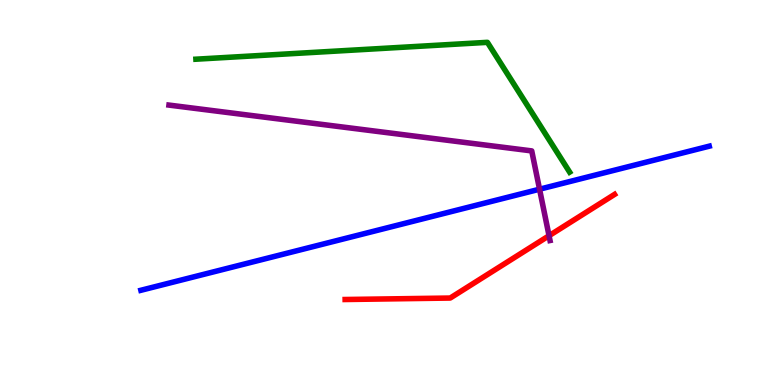[{'lines': ['blue', 'red'], 'intersections': []}, {'lines': ['green', 'red'], 'intersections': []}, {'lines': ['purple', 'red'], 'intersections': [{'x': 7.08, 'y': 3.88}]}, {'lines': ['blue', 'green'], 'intersections': []}, {'lines': ['blue', 'purple'], 'intersections': [{'x': 6.96, 'y': 5.09}]}, {'lines': ['green', 'purple'], 'intersections': []}]